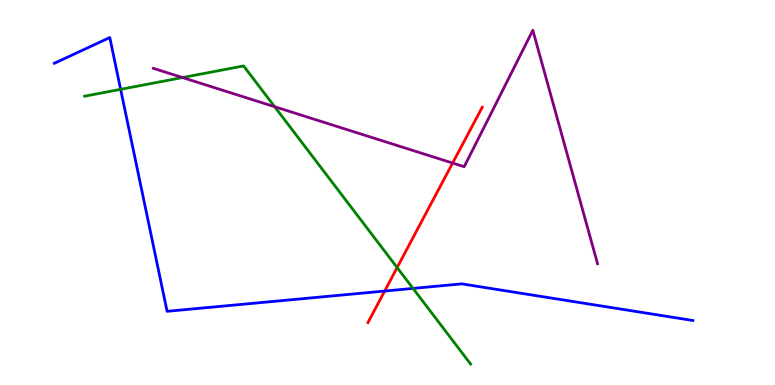[{'lines': ['blue', 'red'], 'intersections': [{'x': 4.96, 'y': 2.44}]}, {'lines': ['green', 'red'], 'intersections': [{'x': 5.12, 'y': 3.05}]}, {'lines': ['purple', 'red'], 'intersections': [{'x': 5.84, 'y': 5.76}]}, {'lines': ['blue', 'green'], 'intersections': [{'x': 1.56, 'y': 7.68}, {'x': 5.33, 'y': 2.51}]}, {'lines': ['blue', 'purple'], 'intersections': []}, {'lines': ['green', 'purple'], 'intersections': [{'x': 2.35, 'y': 7.99}, {'x': 3.54, 'y': 7.23}]}]